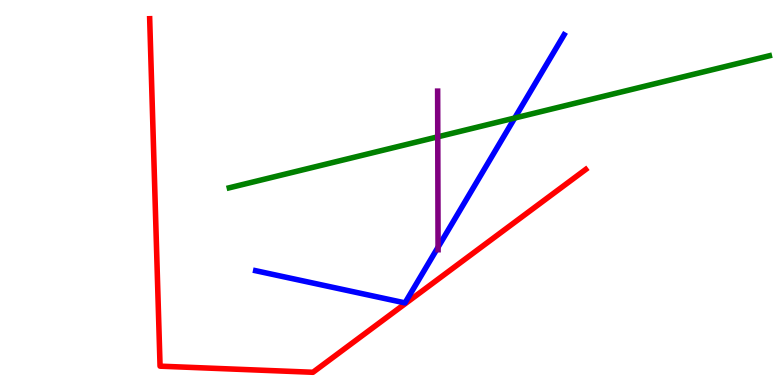[{'lines': ['blue', 'red'], 'intersections': []}, {'lines': ['green', 'red'], 'intersections': []}, {'lines': ['purple', 'red'], 'intersections': []}, {'lines': ['blue', 'green'], 'intersections': [{'x': 6.64, 'y': 6.93}]}, {'lines': ['blue', 'purple'], 'intersections': [{'x': 5.65, 'y': 3.58}]}, {'lines': ['green', 'purple'], 'intersections': [{'x': 5.65, 'y': 6.45}]}]